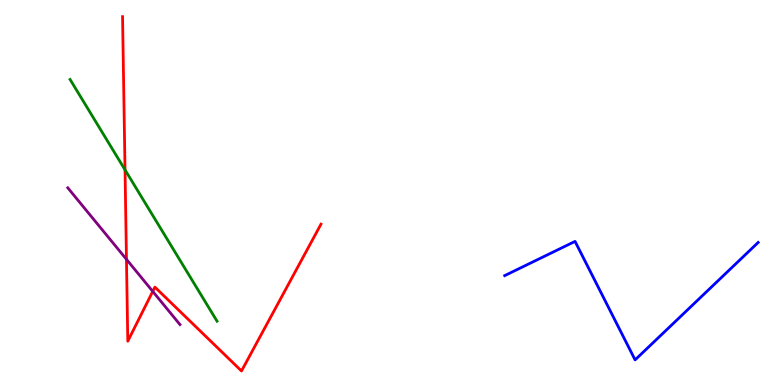[{'lines': ['blue', 'red'], 'intersections': []}, {'lines': ['green', 'red'], 'intersections': [{'x': 1.61, 'y': 5.59}]}, {'lines': ['purple', 'red'], 'intersections': [{'x': 1.63, 'y': 3.26}, {'x': 1.97, 'y': 2.43}]}, {'lines': ['blue', 'green'], 'intersections': []}, {'lines': ['blue', 'purple'], 'intersections': []}, {'lines': ['green', 'purple'], 'intersections': []}]